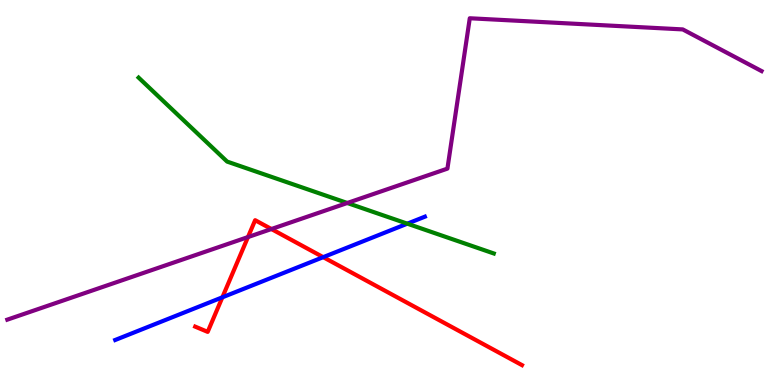[{'lines': ['blue', 'red'], 'intersections': [{'x': 2.87, 'y': 2.28}, {'x': 4.17, 'y': 3.32}]}, {'lines': ['green', 'red'], 'intersections': []}, {'lines': ['purple', 'red'], 'intersections': [{'x': 3.2, 'y': 3.84}, {'x': 3.5, 'y': 4.05}]}, {'lines': ['blue', 'green'], 'intersections': [{'x': 5.26, 'y': 4.19}]}, {'lines': ['blue', 'purple'], 'intersections': []}, {'lines': ['green', 'purple'], 'intersections': [{'x': 4.48, 'y': 4.73}]}]